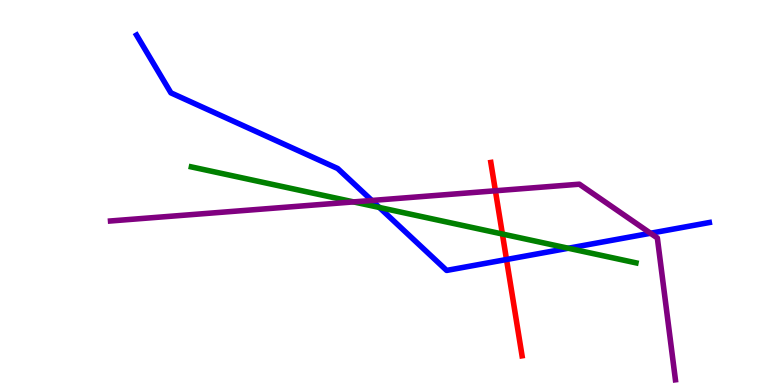[{'lines': ['blue', 'red'], 'intersections': [{'x': 6.54, 'y': 3.26}]}, {'lines': ['green', 'red'], 'intersections': [{'x': 6.48, 'y': 3.92}]}, {'lines': ['purple', 'red'], 'intersections': [{'x': 6.39, 'y': 5.04}]}, {'lines': ['blue', 'green'], 'intersections': [{'x': 4.89, 'y': 4.61}, {'x': 7.33, 'y': 3.55}]}, {'lines': ['blue', 'purple'], 'intersections': [{'x': 4.8, 'y': 4.79}, {'x': 8.39, 'y': 3.94}]}, {'lines': ['green', 'purple'], 'intersections': [{'x': 4.56, 'y': 4.76}]}]